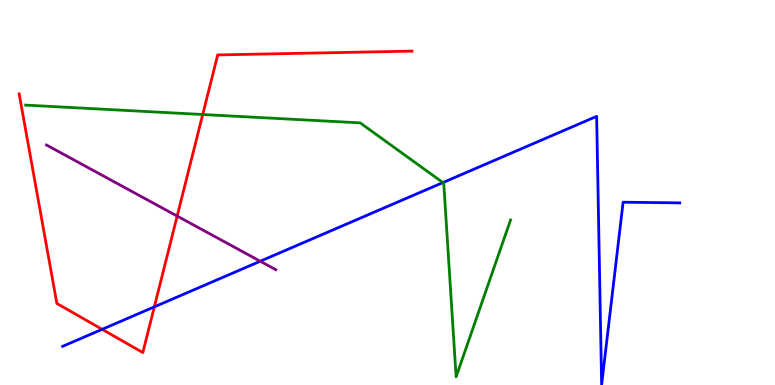[{'lines': ['blue', 'red'], 'intersections': [{'x': 1.32, 'y': 1.45}, {'x': 1.99, 'y': 2.03}]}, {'lines': ['green', 'red'], 'intersections': [{'x': 2.62, 'y': 7.03}]}, {'lines': ['purple', 'red'], 'intersections': [{'x': 2.29, 'y': 4.39}]}, {'lines': ['blue', 'green'], 'intersections': [{'x': 5.72, 'y': 5.26}]}, {'lines': ['blue', 'purple'], 'intersections': [{'x': 3.36, 'y': 3.21}]}, {'lines': ['green', 'purple'], 'intersections': []}]